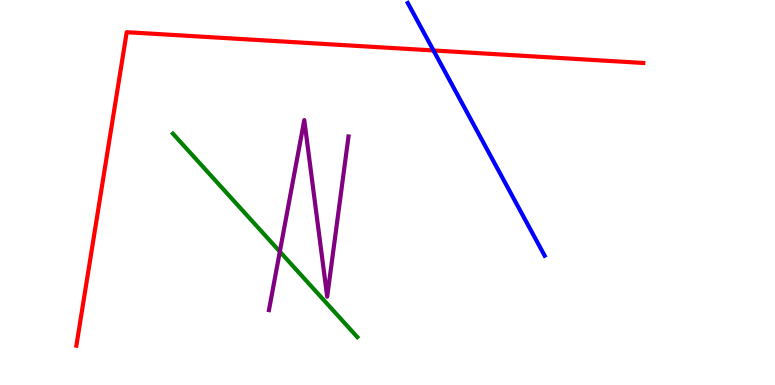[{'lines': ['blue', 'red'], 'intersections': [{'x': 5.59, 'y': 8.69}]}, {'lines': ['green', 'red'], 'intersections': []}, {'lines': ['purple', 'red'], 'intersections': []}, {'lines': ['blue', 'green'], 'intersections': []}, {'lines': ['blue', 'purple'], 'intersections': []}, {'lines': ['green', 'purple'], 'intersections': [{'x': 3.61, 'y': 3.46}]}]